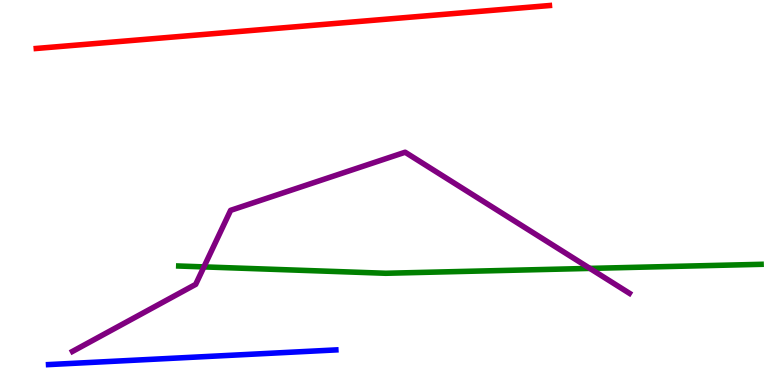[{'lines': ['blue', 'red'], 'intersections': []}, {'lines': ['green', 'red'], 'intersections': []}, {'lines': ['purple', 'red'], 'intersections': []}, {'lines': ['blue', 'green'], 'intersections': []}, {'lines': ['blue', 'purple'], 'intersections': []}, {'lines': ['green', 'purple'], 'intersections': [{'x': 2.63, 'y': 3.07}, {'x': 7.61, 'y': 3.03}]}]